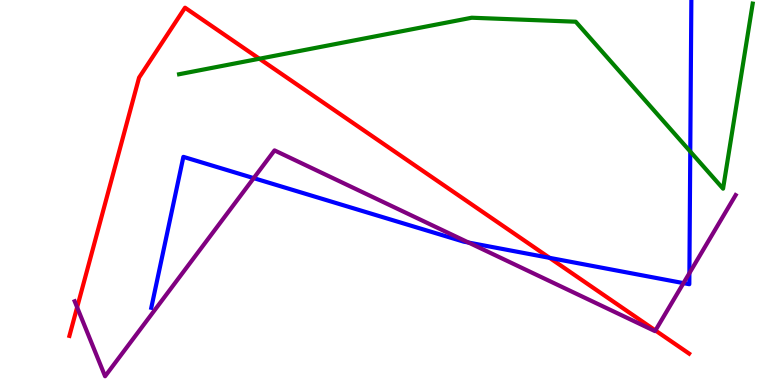[{'lines': ['blue', 'red'], 'intersections': [{'x': 7.09, 'y': 3.3}]}, {'lines': ['green', 'red'], 'intersections': [{'x': 3.35, 'y': 8.47}]}, {'lines': ['purple', 'red'], 'intersections': [{'x': 0.995, 'y': 2.02}, {'x': 8.46, 'y': 1.42}]}, {'lines': ['blue', 'green'], 'intersections': [{'x': 8.91, 'y': 6.06}]}, {'lines': ['blue', 'purple'], 'intersections': [{'x': 3.27, 'y': 5.37}, {'x': 6.05, 'y': 3.7}, {'x': 8.82, 'y': 2.65}, {'x': 8.9, 'y': 2.91}]}, {'lines': ['green', 'purple'], 'intersections': []}]